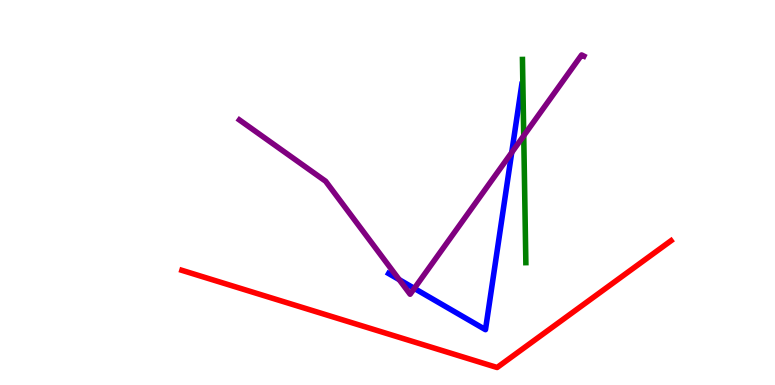[{'lines': ['blue', 'red'], 'intersections': []}, {'lines': ['green', 'red'], 'intersections': []}, {'lines': ['purple', 'red'], 'intersections': []}, {'lines': ['blue', 'green'], 'intersections': []}, {'lines': ['blue', 'purple'], 'intersections': [{'x': 5.15, 'y': 2.74}, {'x': 5.35, 'y': 2.51}, {'x': 6.6, 'y': 6.04}]}, {'lines': ['green', 'purple'], 'intersections': [{'x': 6.76, 'y': 6.47}]}]